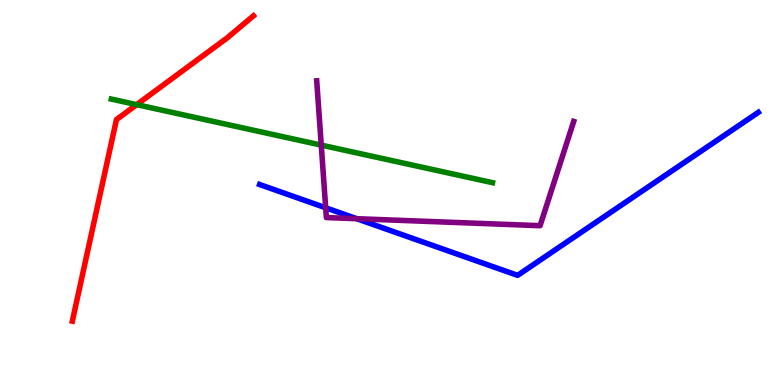[{'lines': ['blue', 'red'], 'intersections': []}, {'lines': ['green', 'red'], 'intersections': [{'x': 1.76, 'y': 7.28}]}, {'lines': ['purple', 'red'], 'intersections': []}, {'lines': ['blue', 'green'], 'intersections': []}, {'lines': ['blue', 'purple'], 'intersections': [{'x': 4.2, 'y': 4.6}, {'x': 4.6, 'y': 4.32}]}, {'lines': ['green', 'purple'], 'intersections': [{'x': 4.15, 'y': 6.23}]}]